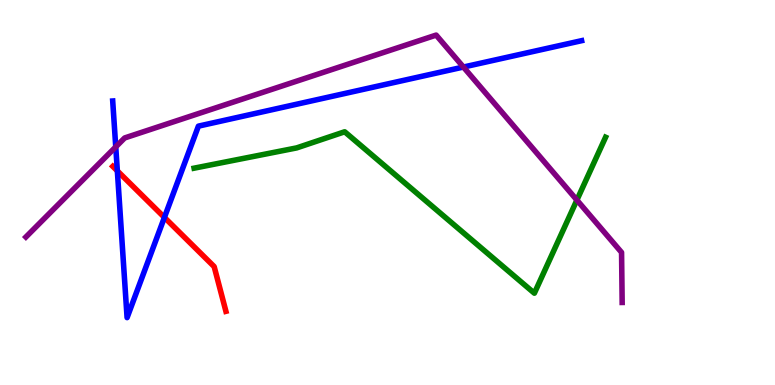[{'lines': ['blue', 'red'], 'intersections': [{'x': 1.51, 'y': 5.56}, {'x': 2.12, 'y': 4.35}]}, {'lines': ['green', 'red'], 'intersections': []}, {'lines': ['purple', 'red'], 'intersections': []}, {'lines': ['blue', 'green'], 'intersections': []}, {'lines': ['blue', 'purple'], 'intersections': [{'x': 1.49, 'y': 6.18}, {'x': 5.98, 'y': 8.26}]}, {'lines': ['green', 'purple'], 'intersections': [{'x': 7.44, 'y': 4.8}]}]